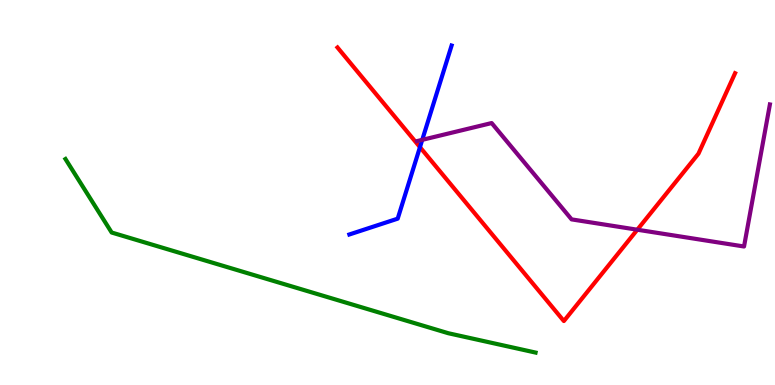[{'lines': ['blue', 'red'], 'intersections': [{'x': 5.42, 'y': 6.18}]}, {'lines': ['green', 'red'], 'intersections': []}, {'lines': ['purple', 'red'], 'intersections': [{'x': 8.22, 'y': 4.03}]}, {'lines': ['blue', 'green'], 'intersections': []}, {'lines': ['blue', 'purple'], 'intersections': [{'x': 5.45, 'y': 6.37}]}, {'lines': ['green', 'purple'], 'intersections': []}]